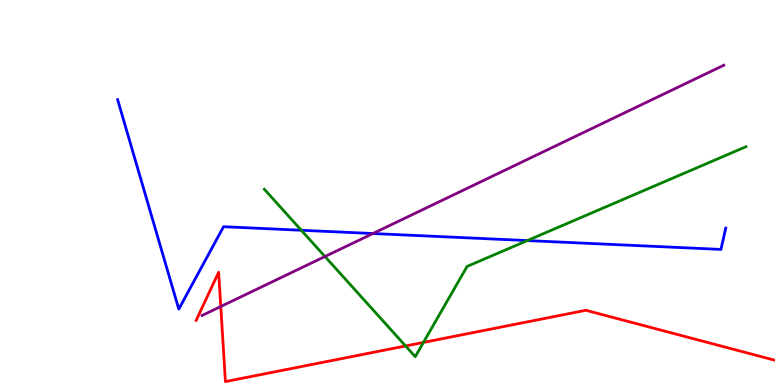[{'lines': ['blue', 'red'], 'intersections': []}, {'lines': ['green', 'red'], 'intersections': [{'x': 5.23, 'y': 1.01}, {'x': 5.46, 'y': 1.11}]}, {'lines': ['purple', 'red'], 'intersections': [{'x': 2.85, 'y': 2.04}]}, {'lines': ['blue', 'green'], 'intersections': [{'x': 3.89, 'y': 4.02}, {'x': 6.8, 'y': 3.75}]}, {'lines': ['blue', 'purple'], 'intersections': [{'x': 4.81, 'y': 3.93}]}, {'lines': ['green', 'purple'], 'intersections': [{'x': 4.19, 'y': 3.34}]}]